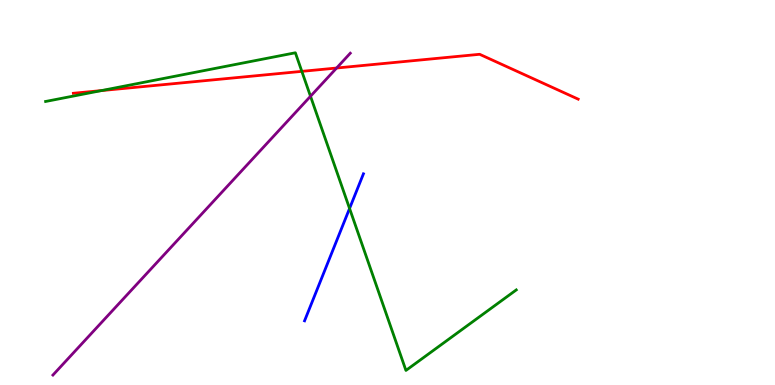[{'lines': ['blue', 'red'], 'intersections': []}, {'lines': ['green', 'red'], 'intersections': [{'x': 1.31, 'y': 7.65}, {'x': 3.89, 'y': 8.15}]}, {'lines': ['purple', 'red'], 'intersections': [{'x': 4.34, 'y': 8.23}]}, {'lines': ['blue', 'green'], 'intersections': [{'x': 4.51, 'y': 4.59}]}, {'lines': ['blue', 'purple'], 'intersections': []}, {'lines': ['green', 'purple'], 'intersections': [{'x': 4.01, 'y': 7.5}]}]